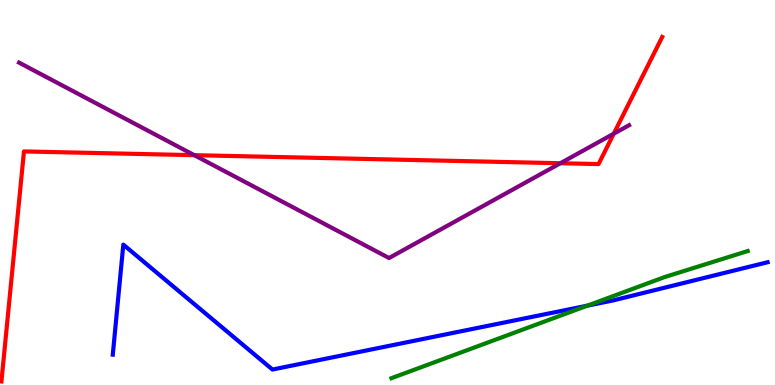[{'lines': ['blue', 'red'], 'intersections': []}, {'lines': ['green', 'red'], 'intersections': []}, {'lines': ['purple', 'red'], 'intersections': [{'x': 2.51, 'y': 5.97}, {'x': 7.23, 'y': 5.76}, {'x': 7.92, 'y': 6.53}]}, {'lines': ['blue', 'green'], 'intersections': [{'x': 7.58, 'y': 2.06}]}, {'lines': ['blue', 'purple'], 'intersections': []}, {'lines': ['green', 'purple'], 'intersections': []}]